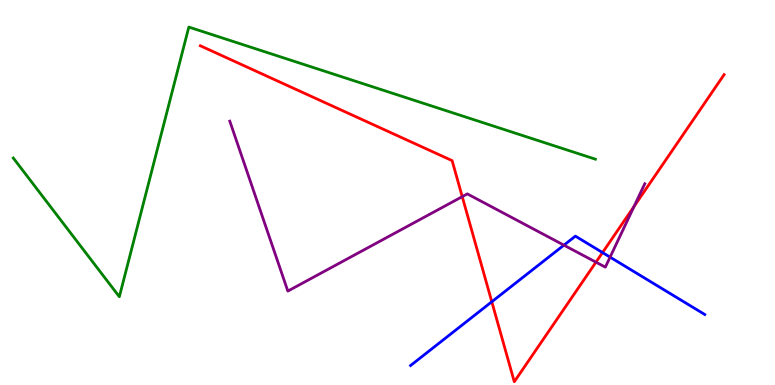[{'lines': ['blue', 'red'], 'intersections': [{'x': 6.35, 'y': 2.16}, {'x': 7.77, 'y': 3.44}]}, {'lines': ['green', 'red'], 'intersections': []}, {'lines': ['purple', 'red'], 'intersections': [{'x': 5.96, 'y': 4.89}, {'x': 7.69, 'y': 3.19}, {'x': 8.18, 'y': 4.64}]}, {'lines': ['blue', 'green'], 'intersections': []}, {'lines': ['blue', 'purple'], 'intersections': [{'x': 7.28, 'y': 3.63}, {'x': 7.87, 'y': 3.32}]}, {'lines': ['green', 'purple'], 'intersections': []}]